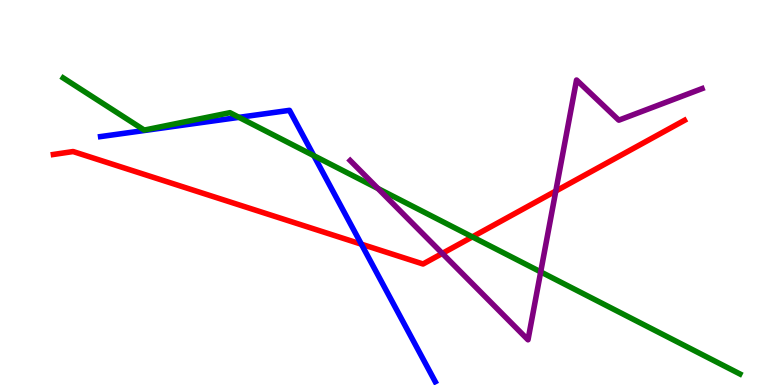[{'lines': ['blue', 'red'], 'intersections': [{'x': 4.66, 'y': 3.66}]}, {'lines': ['green', 'red'], 'intersections': [{'x': 6.1, 'y': 3.85}]}, {'lines': ['purple', 'red'], 'intersections': [{'x': 5.71, 'y': 3.42}, {'x': 7.17, 'y': 5.04}]}, {'lines': ['blue', 'green'], 'intersections': [{'x': 3.08, 'y': 6.95}, {'x': 4.05, 'y': 5.96}]}, {'lines': ['blue', 'purple'], 'intersections': []}, {'lines': ['green', 'purple'], 'intersections': [{'x': 4.88, 'y': 5.1}, {'x': 6.98, 'y': 2.94}]}]